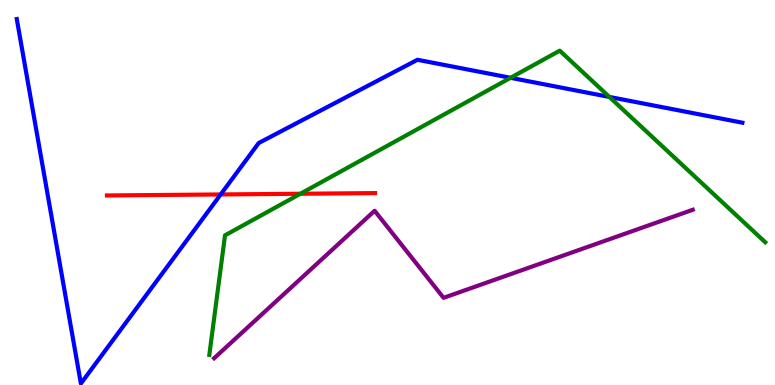[{'lines': ['blue', 'red'], 'intersections': [{'x': 2.85, 'y': 4.95}]}, {'lines': ['green', 'red'], 'intersections': [{'x': 3.88, 'y': 4.97}]}, {'lines': ['purple', 'red'], 'intersections': []}, {'lines': ['blue', 'green'], 'intersections': [{'x': 6.59, 'y': 7.98}, {'x': 7.86, 'y': 7.48}]}, {'lines': ['blue', 'purple'], 'intersections': []}, {'lines': ['green', 'purple'], 'intersections': []}]